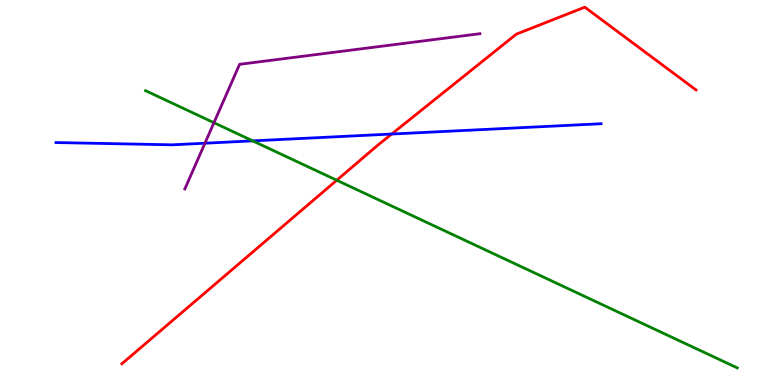[{'lines': ['blue', 'red'], 'intersections': [{'x': 5.05, 'y': 6.52}]}, {'lines': ['green', 'red'], 'intersections': [{'x': 4.35, 'y': 5.32}]}, {'lines': ['purple', 'red'], 'intersections': []}, {'lines': ['blue', 'green'], 'intersections': [{'x': 3.26, 'y': 6.34}]}, {'lines': ['blue', 'purple'], 'intersections': [{'x': 2.64, 'y': 6.28}]}, {'lines': ['green', 'purple'], 'intersections': [{'x': 2.76, 'y': 6.81}]}]